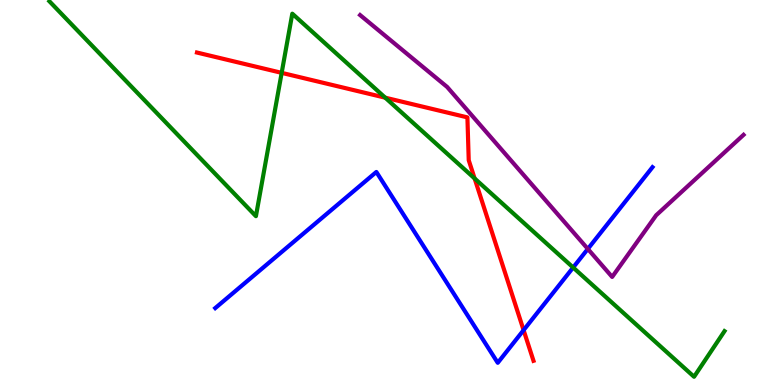[{'lines': ['blue', 'red'], 'intersections': [{'x': 6.76, 'y': 1.42}]}, {'lines': ['green', 'red'], 'intersections': [{'x': 3.63, 'y': 8.11}, {'x': 4.97, 'y': 7.46}, {'x': 6.12, 'y': 5.36}]}, {'lines': ['purple', 'red'], 'intersections': []}, {'lines': ['blue', 'green'], 'intersections': [{'x': 7.4, 'y': 3.05}]}, {'lines': ['blue', 'purple'], 'intersections': [{'x': 7.58, 'y': 3.53}]}, {'lines': ['green', 'purple'], 'intersections': []}]